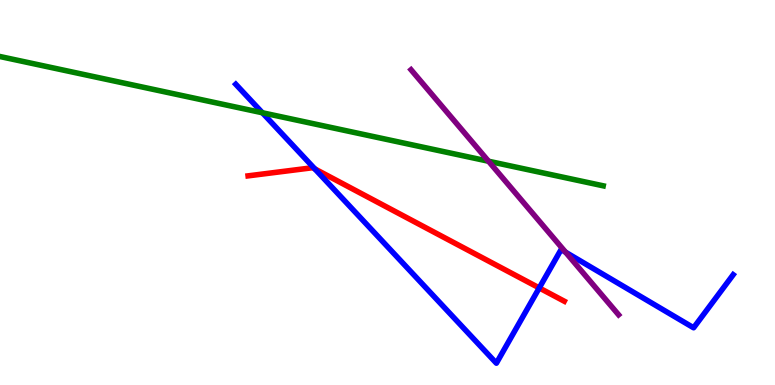[{'lines': ['blue', 'red'], 'intersections': [{'x': 4.06, 'y': 5.61}, {'x': 6.96, 'y': 2.52}]}, {'lines': ['green', 'red'], 'intersections': []}, {'lines': ['purple', 'red'], 'intersections': []}, {'lines': ['blue', 'green'], 'intersections': [{'x': 3.39, 'y': 7.07}]}, {'lines': ['blue', 'purple'], 'intersections': [{'x': 7.3, 'y': 3.45}]}, {'lines': ['green', 'purple'], 'intersections': [{'x': 6.3, 'y': 5.81}]}]